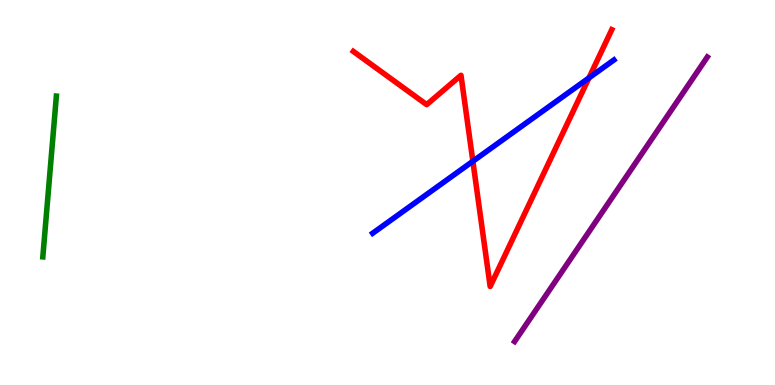[{'lines': ['blue', 'red'], 'intersections': [{'x': 6.1, 'y': 5.81}, {'x': 7.6, 'y': 7.98}]}, {'lines': ['green', 'red'], 'intersections': []}, {'lines': ['purple', 'red'], 'intersections': []}, {'lines': ['blue', 'green'], 'intersections': []}, {'lines': ['blue', 'purple'], 'intersections': []}, {'lines': ['green', 'purple'], 'intersections': []}]